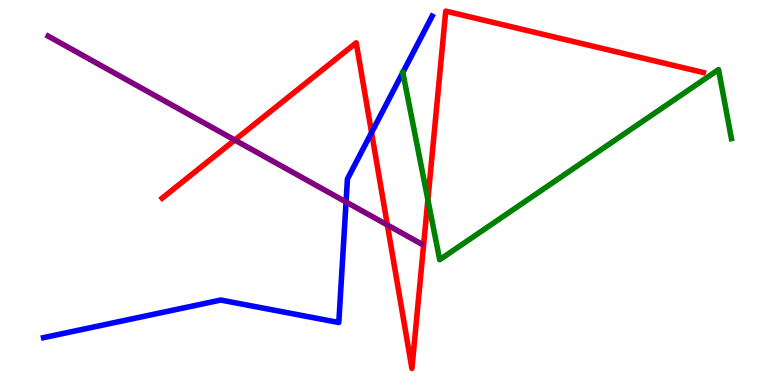[{'lines': ['blue', 'red'], 'intersections': [{'x': 4.79, 'y': 6.56}]}, {'lines': ['green', 'red'], 'intersections': [{'x': 5.52, 'y': 4.81}]}, {'lines': ['purple', 'red'], 'intersections': [{'x': 3.03, 'y': 6.36}, {'x': 5.0, 'y': 4.16}]}, {'lines': ['blue', 'green'], 'intersections': []}, {'lines': ['blue', 'purple'], 'intersections': [{'x': 4.47, 'y': 4.75}]}, {'lines': ['green', 'purple'], 'intersections': []}]